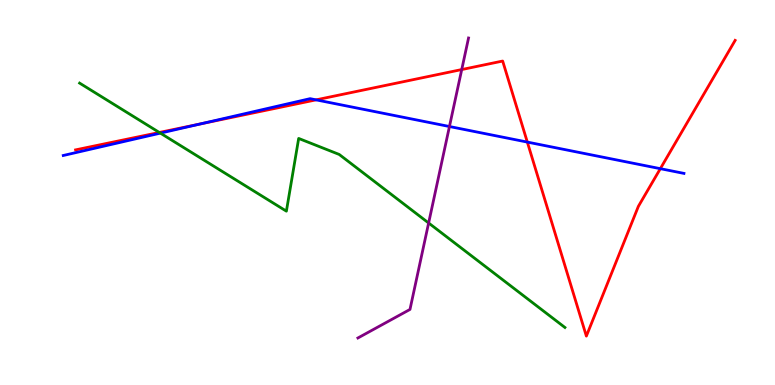[{'lines': ['blue', 'red'], 'intersections': [{'x': 2.59, 'y': 6.78}, {'x': 4.08, 'y': 7.41}, {'x': 6.8, 'y': 6.31}, {'x': 8.52, 'y': 5.62}]}, {'lines': ['green', 'red'], 'intersections': [{'x': 2.06, 'y': 6.56}]}, {'lines': ['purple', 'red'], 'intersections': [{'x': 5.96, 'y': 8.19}]}, {'lines': ['blue', 'green'], 'intersections': [{'x': 2.07, 'y': 6.54}]}, {'lines': ['blue', 'purple'], 'intersections': [{'x': 5.8, 'y': 6.71}]}, {'lines': ['green', 'purple'], 'intersections': [{'x': 5.53, 'y': 4.21}]}]